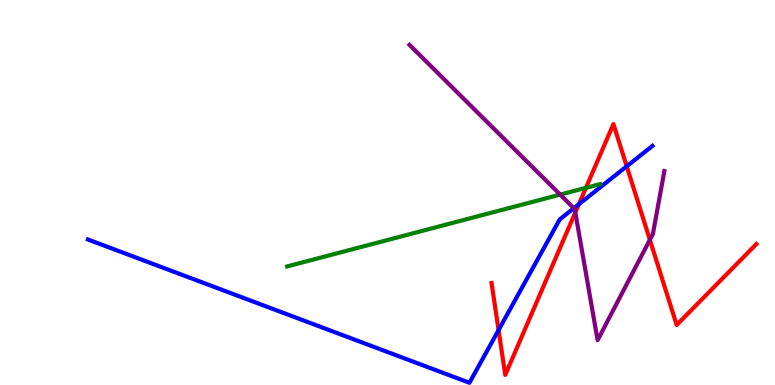[{'lines': ['blue', 'red'], 'intersections': [{'x': 6.43, 'y': 1.43}, {'x': 7.47, 'y': 4.69}, {'x': 8.09, 'y': 5.68}]}, {'lines': ['green', 'red'], 'intersections': [{'x': 7.56, 'y': 5.12}]}, {'lines': ['purple', 'red'], 'intersections': [{'x': 7.42, 'y': 4.48}, {'x': 8.39, 'y': 3.77}]}, {'lines': ['blue', 'green'], 'intersections': []}, {'lines': ['blue', 'purple'], 'intersections': [{'x': 7.4, 'y': 4.59}]}, {'lines': ['green', 'purple'], 'intersections': [{'x': 7.23, 'y': 4.95}]}]